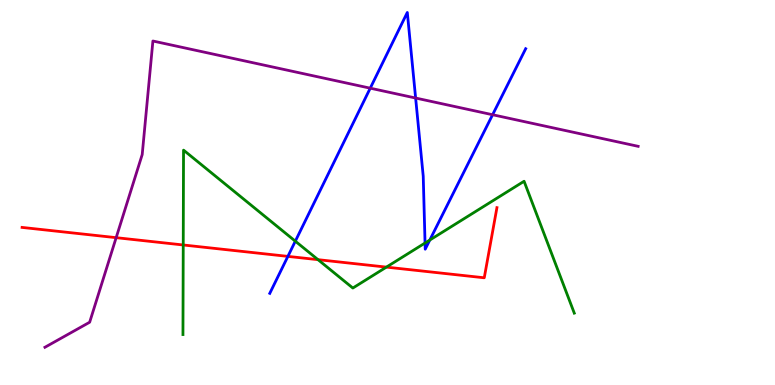[{'lines': ['blue', 'red'], 'intersections': [{'x': 3.71, 'y': 3.34}]}, {'lines': ['green', 'red'], 'intersections': [{'x': 2.36, 'y': 3.64}, {'x': 4.1, 'y': 3.26}, {'x': 4.99, 'y': 3.06}]}, {'lines': ['purple', 'red'], 'intersections': [{'x': 1.5, 'y': 3.83}]}, {'lines': ['blue', 'green'], 'intersections': [{'x': 3.81, 'y': 3.74}, {'x': 5.48, 'y': 3.69}, {'x': 5.55, 'y': 3.77}]}, {'lines': ['blue', 'purple'], 'intersections': [{'x': 4.78, 'y': 7.71}, {'x': 5.36, 'y': 7.45}, {'x': 6.36, 'y': 7.02}]}, {'lines': ['green', 'purple'], 'intersections': []}]